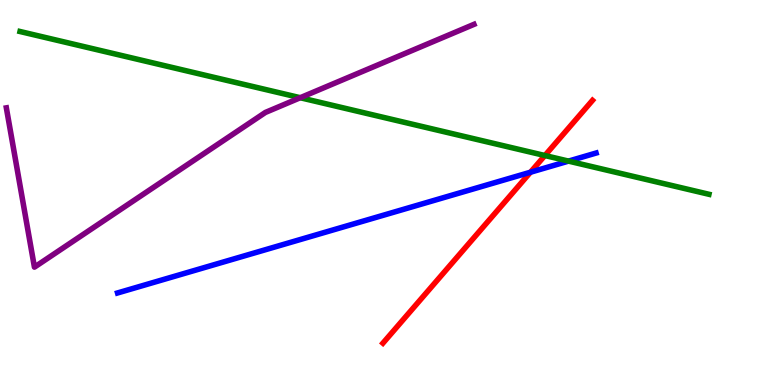[{'lines': ['blue', 'red'], 'intersections': [{'x': 6.84, 'y': 5.53}]}, {'lines': ['green', 'red'], 'intersections': [{'x': 7.03, 'y': 5.96}]}, {'lines': ['purple', 'red'], 'intersections': []}, {'lines': ['blue', 'green'], 'intersections': [{'x': 7.34, 'y': 5.82}]}, {'lines': ['blue', 'purple'], 'intersections': []}, {'lines': ['green', 'purple'], 'intersections': [{'x': 3.87, 'y': 7.46}]}]